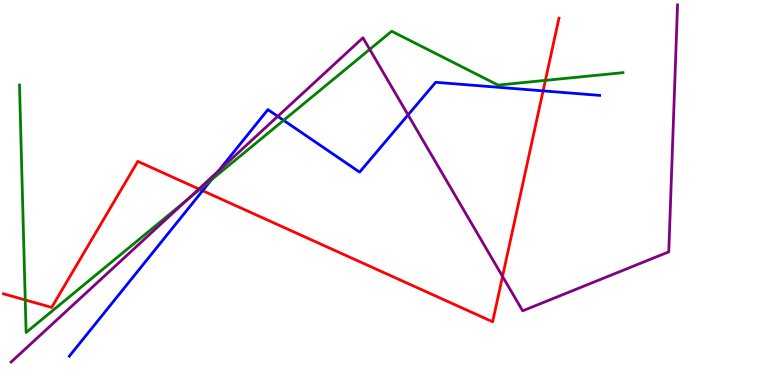[{'lines': ['blue', 'red'], 'intersections': [{'x': 2.61, 'y': 5.05}, {'x': 7.01, 'y': 7.64}]}, {'lines': ['green', 'red'], 'intersections': [{'x': 0.326, 'y': 2.21}, {'x': 2.58, 'y': 5.08}, {'x': 7.04, 'y': 7.91}]}, {'lines': ['purple', 'red'], 'intersections': [{'x': 2.57, 'y': 5.09}, {'x': 6.48, 'y': 2.82}]}, {'lines': ['blue', 'green'], 'intersections': [{'x': 2.73, 'y': 5.33}, {'x': 3.66, 'y': 6.87}]}, {'lines': ['blue', 'purple'], 'intersections': [{'x': 2.82, 'y': 5.56}, {'x': 3.58, 'y': 6.98}, {'x': 5.27, 'y': 7.02}]}, {'lines': ['green', 'purple'], 'intersections': [{'x': 2.42, 'y': 4.82}, {'x': 4.77, 'y': 8.72}]}]